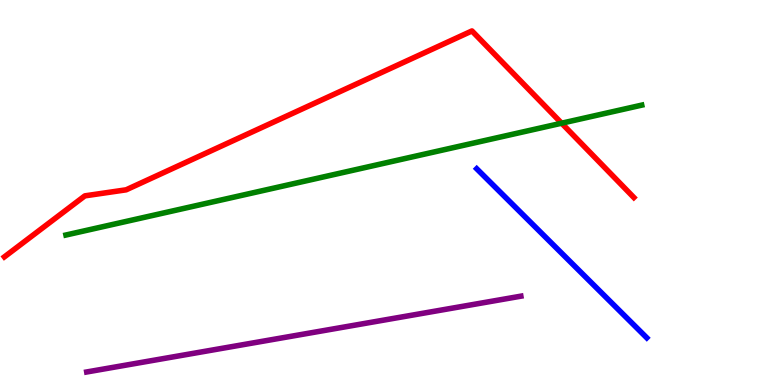[{'lines': ['blue', 'red'], 'intersections': []}, {'lines': ['green', 'red'], 'intersections': [{'x': 7.25, 'y': 6.8}]}, {'lines': ['purple', 'red'], 'intersections': []}, {'lines': ['blue', 'green'], 'intersections': []}, {'lines': ['blue', 'purple'], 'intersections': []}, {'lines': ['green', 'purple'], 'intersections': []}]